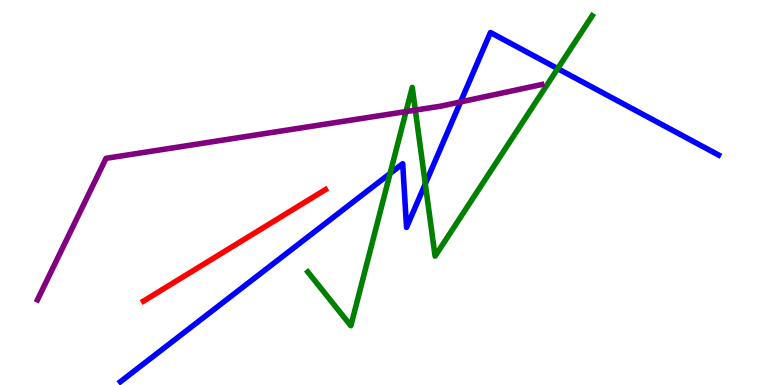[{'lines': ['blue', 'red'], 'intersections': []}, {'lines': ['green', 'red'], 'intersections': []}, {'lines': ['purple', 'red'], 'intersections': []}, {'lines': ['blue', 'green'], 'intersections': [{'x': 5.03, 'y': 5.5}, {'x': 5.49, 'y': 5.22}, {'x': 7.2, 'y': 8.22}]}, {'lines': ['blue', 'purple'], 'intersections': [{'x': 5.94, 'y': 7.35}]}, {'lines': ['green', 'purple'], 'intersections': [{'x': 5.24, 'y': 7.1}, {'x': 5.36, 'y': 7.14}]}]